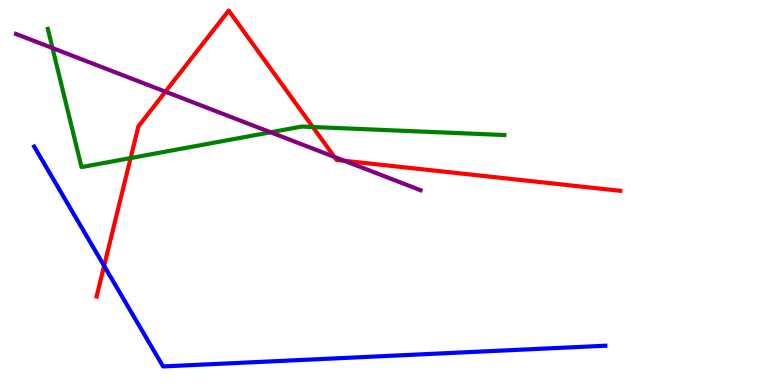[{'lines': ['blue', 'red'], 'intersections': [{'x': 1.34, 'y': 3.09}]}, {'lines': ['green', 'red'], 'intersections': [{'x': 1.69, 'y': 5.89}, {'x': 4.04, 'y': 6.7}]}, {'lines': ['purple', 'red'], 'intersections': [{'x': 2.13, 'y': 7.62}, {'x': 4.32, 'y': 5.92}, {'x': 4.44, 'y': 5.82}]}, {'lines': ['blue', 'green'], 'intersections': []}, {'lines': ['blue', 'purple'], 'intersections': []}, {'lines': ['green', 'purple'], 'intersections': [{'x': 0.677, 'y': 8.75}, {'x': 3.49, 'y': 6.56}]}]